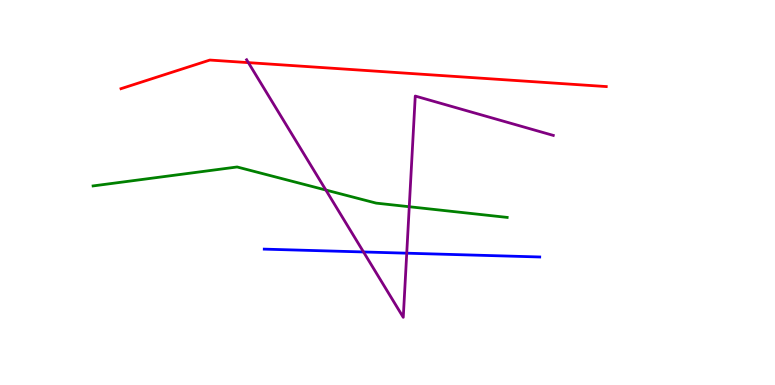[{'lines': ['blue', 'red'], 'intersections': []}, {'lines': ['green', 'red'], 'intersections': []}, {'lines': ['purple', 'red'], 'intersections': [{'x': 3.2, 'y': 8.37}]}, {'lines': ['blue', 'green'], 'intersections': []}, {'lines': ['blue', 'purple'], 'intersections': [{'x': 4.69, 'y': 3.46}, {'x': 5.25, 'y': 3.42}]}, {'lines': ['green', 'purple'], 'intersections': [{'x': 4.2, 'y': 5.06}, {'x': 5.28, 'y': 4.63}]}]